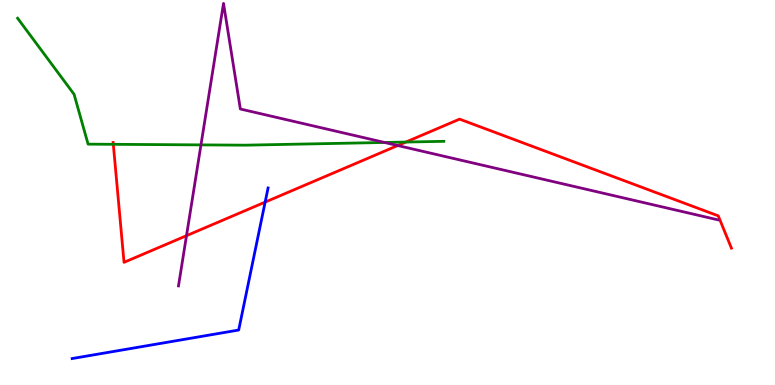[{'lines': ['blue', 'red'], 'intersections': [{'x': 3.42, 'y': 4.75}]}, {'lines': ['green', 'red'], 'intersections': [{'x': 1.46, 'y': 6.25}, {'x': 5.24, 'y': 6.31}]}, {'lines': ['purple', 'red'], 'intersections': [{'x': 2.41, 'y': 3.88}, {'x': 5.13, 'y': 6.22}]}, {'lines': ['blue', 'green'], 'intersections': []}, {'lines': ['blue', 'purple'], 'intersections': []}, {'lines': ['green', 'purple'], 'intersections': [{'x': 2.59, 'y': 6.24}, {'x': 4.96, 'y': 6.3}]}]